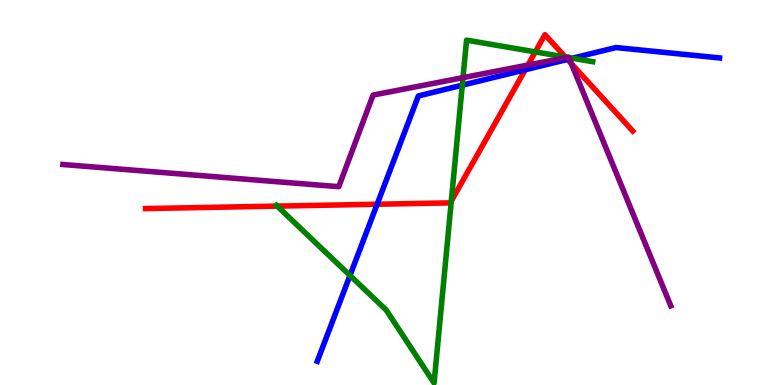[{'lines': ['blue', 'red'], 'intersections': [{'x': 4.87, 'y': 4.7}, {'x': 6.78, 'y': 8.19}, {'x': 7.32, 'y': 8.46}]}, {'lines': ['green', 'red'], 'intersections': [{'x': 3.58, 'y': 4.65}, {'x': 5.82, 'y': 4.78}, {'x': 6.91, 'y': 8.65}, {'x': 7.29, 'y': 8.52}]}, {'lines': ['purple', 'red'], 'intersections': [{'x': 6.81, 'y': 8.31}, {'x': 7.3, 'y': 8.5}, {'x': 7.37, 'y': 8.35}]}, {'lines': ['blue', 'green'], 'intersections': [{'x': 4.52, 'y': 2.84}, {'x': 5.96, 'y': 7.79}, {'x': 7.39, 'y': 8.49}]}, {'lines': ['blue', 'purple'], 'intersections': [{'x': 7.35, 'y': 8.47}]}, {'lines': ['green', 'purple'], 'intersections': [{'x': 5.97, 'y': 7.98}, {'x': 7.32, 'y': 8.51}, {'x': 7.34, 'y': 8.5}]}]